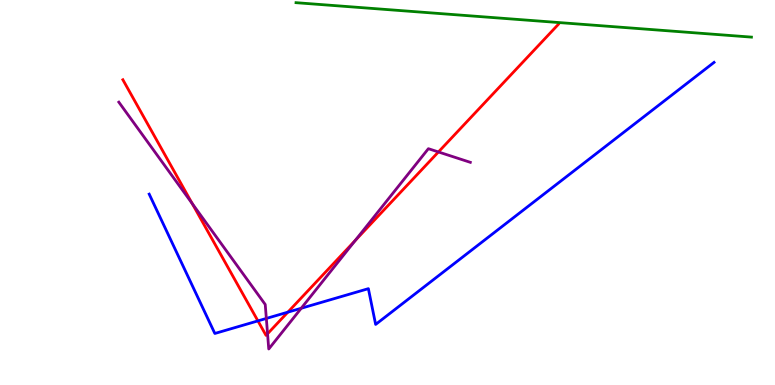[{'lines': ['blue', 'red'], 'intersections': [{'x': 3.33, 'y': 1.67}, {'x': 3.71, 'y': 1.89}]}, {'lines': ['green', 'red'], 'intersections': []}, {'lines': ['purple', 'red'], 'intersections': [{'x': 2.48, 'y': 4.71}, {'x': 3.45, 'y': 1.33}, {'x': 4.58, 'y': 3.75}, {'x': 5.66, 'y': 6.05}]}, {'lines': ['blue', 'green'], 'intersections': []}, {'lines': ['blue', 'purple'], 'intersections': [{'x': 3.44, 'y': 1.73}, {'x': 3.89, 'y': 1.99}]}, {'lines': ['green', 'purple'], 'intersections': []}]